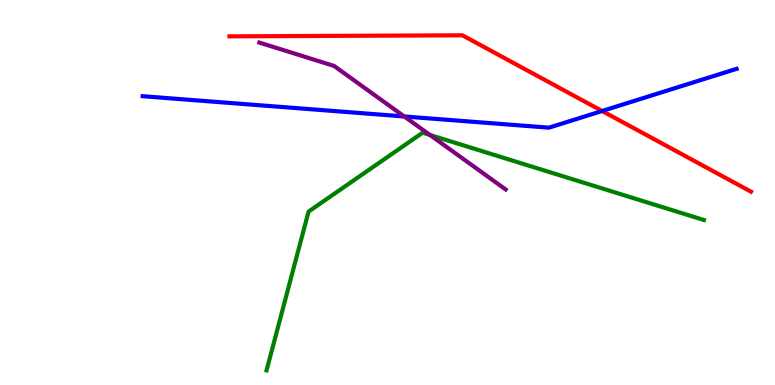[{'lines': ['blue', 'red'], 'intersections': [{'x': 7.77, 'y': 7.12}]}, {'lines': ['green', 'red'], 'intersections': []}, {'lines': ['purple', 'red'], 'intersections': []}, {'lines': ['blue', 'green'], 'intersections': []}, {'lines': ['blue', 'purple'], 'intersections': [{'x': 5.22, 'y': 6.97}]}, {'lines': ['green', 'purple'], 'intersections': [{'x': 5.55, 'y': 6.49}]}]